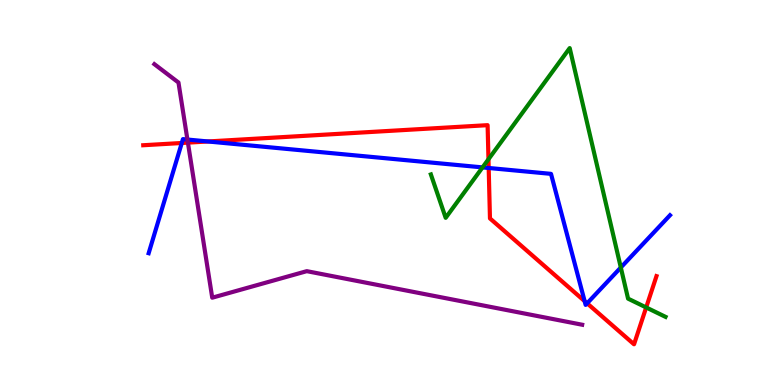[{'lines': ['blue', 'red'], 'intersections': [{'x': 2.35, 'y': 6.29}, {'x': 2.68, 'y': 6.33}, {'x': 6.31, 'y': 5.64}, {'x': 7.54, 'y': 2.18}, {'x': 7.58, 'y': 2.12}]}, {'lines': ['green', 'red'], 'intersections': [{'x': 6.3, 'y': 5.86}, {'x': 8.34, 'y': 2.01}]}, {'lines': ['purple', 'red'], 'intersections': [{'x': 2.42, 'y': 6.3}]}, {'lines': ['blue', 'green'], 'intersections': [{'x': 6.23, 'y': 5.65}, {'x': 8.01, 'y': 3.05}]}, {'lines': ['blue', 'purple'], 'intersections': [{'x': 2.42, 'y': 6.38}]}, {'lines': ['green', 'purple'], 'intersections': []}]